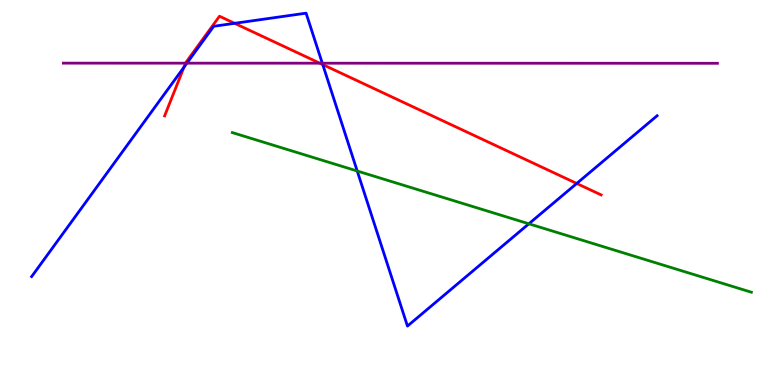[{'lines': ['blue', 'red'], 'intersections': [{'x': 2.37, 'y': 8.26}, {'x': 3.03, 'y': 9.39}, {'x': 4.16, 'y': 8.32}, {'x': 7.44, 'y': 5.23}]}, {'lines': ['green', 'red'], 'intersections': []}, {'lines': ['purple', 'red'], 'intersections': [{'x': 2.39, 'y': 8.36}, {'x': 4.13, 'y': 8.36}]}, {'lines': ['blue', 'green'], 'intersections': [{'x': 4.61, 'y': 5.56}, {'x': 6.82, 'y': 4.19}]}, {'lines': ['blue', 'purple'], 'intersections': [{'x': 2.41, 'y': 8.36}, {'x': 4.16, 'y': 8.36}]}, {'lines': ['green', 'purple'], 'intersections': []}]